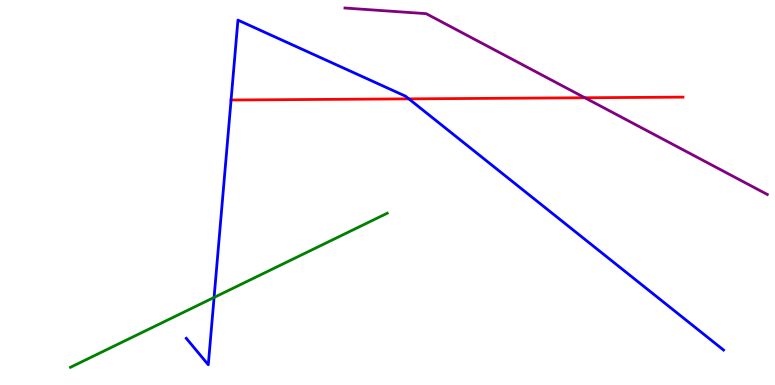[{'lines': ['blue', 'red'], 'intersections': [{'x': 2.98, 'y': 7.4}, {'x': 5.28, 'y': 7.43}]}, {'lines': ['green', 'red'], 'intersections': []}, {'lines': ['purple', 'red'], 'intersections': [{'x': 7.55, 'y': 7.46}]}, {'lines': ['blue', 'green'], 'intersections': [{'x': 2.76, 'y': 2.27}]}, {'lines': ['blue', 'purple'], 'intersections': []}, {'lines': ['green', 'purple'], 'intersections': []}]